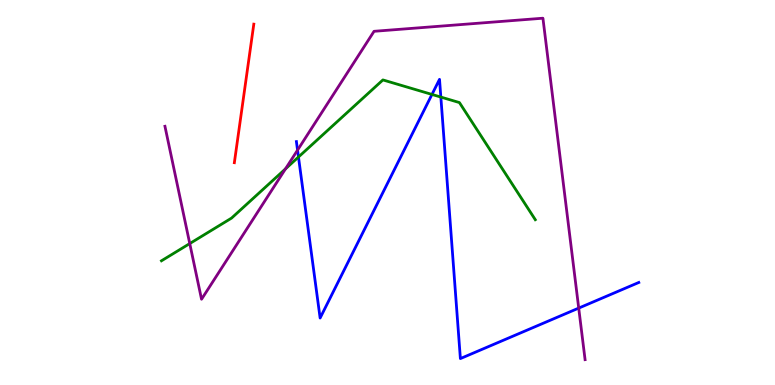[{'lines': ['blue', 'red'], 'intersections': []}, {'lines': ['green', 'red'], 'intersections': []}, {'lines': ['purple', 'red'], 'intersections': []}, {'lines': ['blue', 'green'], 'intersections': [{'x': 3.85, 'y': 5.92}, {'x': 5.57, 'y': 7.55}, {'x': 5.69, 'y': 7.48}]}, {'lines': ['blue', 'purple'], 'intersections': [{'x': 3.84, 'y': 6.1}, {'x': 7.47, 'y': 2.0}]}, {'lines': ['green', 'purple'], 'intersections': [{'x': 2.45, 'y': 3.67}, {'x': 3.68, 'y': 5.61}]}]